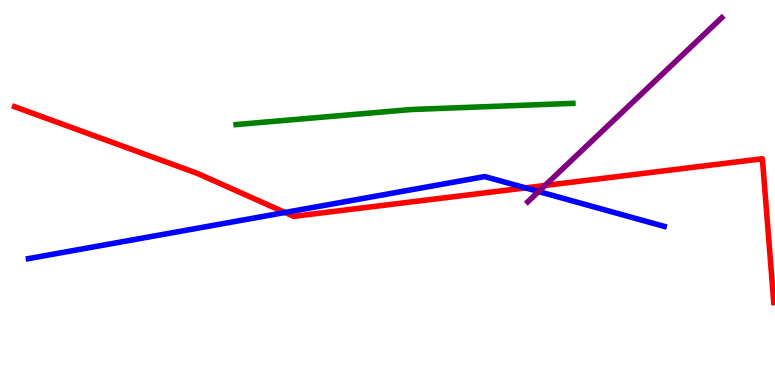[{'lines': ['blue', 'red'], 'intersections': [{'x': 3.68, 'y': 4.48}, {'x': 6.78, 'y': 5.12}]}, {'lines': ['green', 'red'], 'intersections': []}, {'lines': ['purple', 'red'], 'intersections': [{'x': 7.03, 'y': 5.18}]}, {'lines': ['blue', 'green'], 'intersections': []}, {'lines': ['blue', 'purple'], 'intersections': [{'x': 6.95, 'y': 5.03}]}, {'lines': ['green', 'purple'], 'intersections': []}]